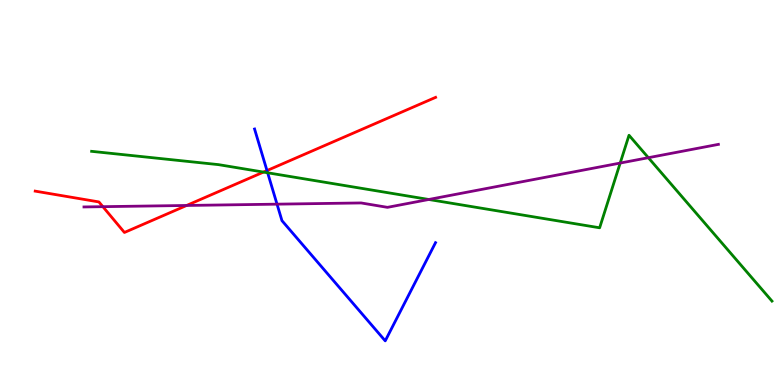[{'lines': ['blue', 'red'], 'intersections': [{'x': 3.44, 'y': 5.57}]}, {'lines': ['green', 'red'], 'intersections': [{'x': 3.4, 'y': 5.53}]}, {'lines': ['purple', 'red'], 'intersections': [{'x': 1.33, 'y': 4.63}, {'x': 2.41, 'y': 4.66}]}, {'lines': ['blue', 'green'], 'intersections': [{'x': 3.45, 'y': 5.51}]}, {'lines': ['blue', 'purple'], 'intersections': [{'x': 3.57, 'y': 4.7}]}, {'lines': ['green', 'purple'], 'intersections': [{'x': 5.53, 'y': 4.82}, {'x': 8.0, 'y': 5.76}, {'x': 8.37, 'y': 5.9}]}]